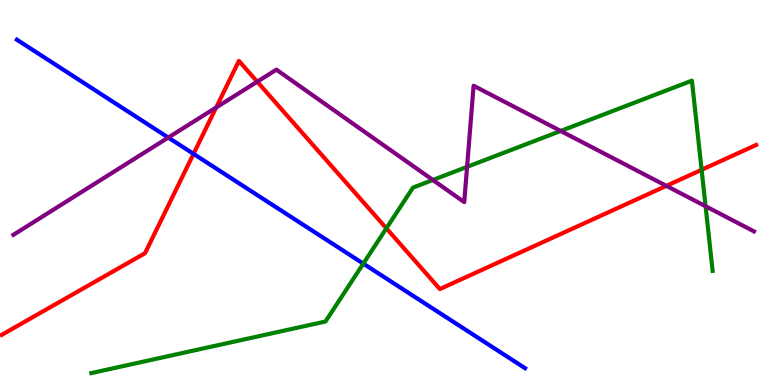[{'lines': ['blue', 'red'], 'intersections': [{'x': 2.5, 'y': 6.0}]}, {'lines': ['green', 'red'], 'intersections': [{'x': 4.99, 'y': 4.07}, {'x': 9.05, 'y': 5.59}]}, {'lines': ['purple', 'red'], 'intersections': [{'x': 2.79, 'y': 7.21}, {'x': 3.32, 'y': 7.88}, {'x': 8.6, 'y': 5.17}]}, {'lines': ['blue', 'green'], 'intersections': [{'x': 4.69, 'y': 3.15}]}, {'lines': ['blue', 'purple'], 'intersections': [{'x': 2.17, 'y': 6.43}]}, {'lines': ['green', 'purple'], 'intersections': [{'x': 5.59, 'y': 5.33}, {'x': 6.03, 'y': 5.67}, {'x': 7.23, 'y': 6.6}, {'x': 9.1, 'y': 4.64}]}]